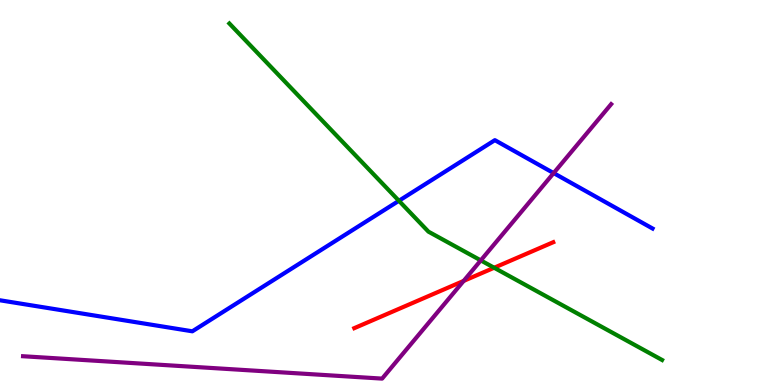[{'lines': ['blue', 'red'], 'intersections': []}, {'lines': ['green', 'red'], 'intersections': [{'x': 6.38, 'y': 3.05}]}, {'lines': ['purple', 'red'], 'intersections': [{'x': 5.98, 'y': 2.7}]}, {'lines': ['blue', 'green'], 'intersections': [{'x': 5.15, 'y': 4.78}]}, {'lines': ['blue', 'purple'], 'intersections': [{'x': 7.14, 'y': 5.5}]}, {'lines': ['green', 'purple'], 'intersections': [{'x': 6.2, 'y': 3.24}]}]